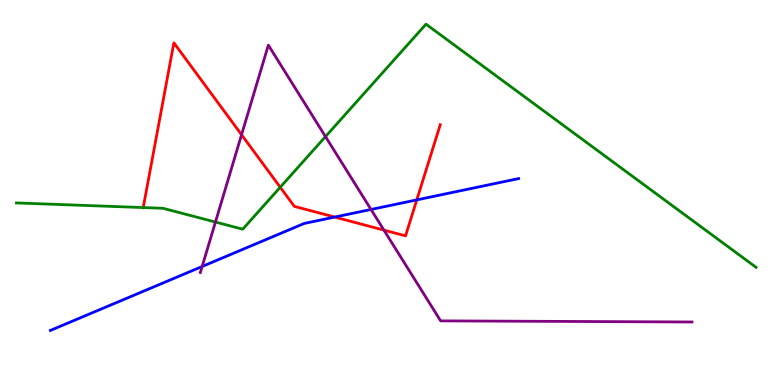[{'lines': ['blue', 'red'], 'intersections': [{'x': 4.32, 'y': 4.36}, {'x': 5.38, 'y': 4.81}]}, {'lines': ['green', 'red'], 'intersections': [{'x': 1.85, 'y': 4.61}, {'x': 3.62, 'y': 5.14}]}, {'lines': ['purple', 'red'], 'intersections': [{'x': 3.12, 'y': 6.5}, {'x': 4.95, 'y': 4.02}]}, {'lines': ['blue', 'green'], 'intersections': []}, {'lines': ['blue', 'purple'], 'intersections': [{'x': 2.61, 'y': 3.08}, {'x': 4.79, 'y': 4.56}]}, {'lines': ['green', 'purple'], 'intersections': [{'x': 2.78, 'y': 4.23}, {'x': 4.2, 'y': 6.45}]}]